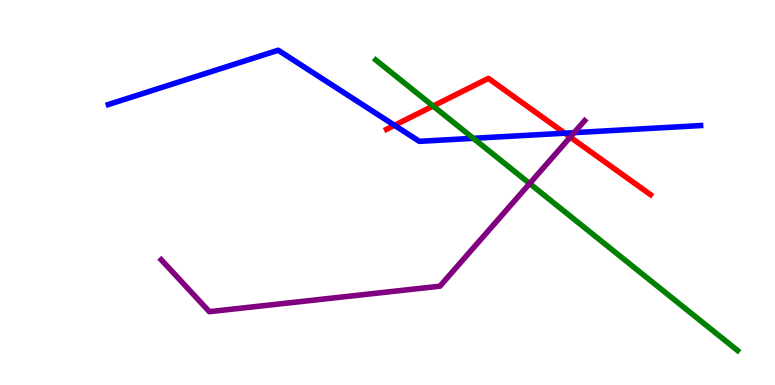[{'lines': ['blue', 'red'], 'intersections': [{'x': 5.09, 'y': 6.75}, {'x': 7.29, 'y': 6.54}]}, {'lines': ['green', 'red'], 'intersections': [{'x': 5.59, 'y': 7.25}]}, {'lines': ['purple', 'red'], 'intersections': [{'x': 7.36, 'y': 6.44}]}, {'lines': ['blue', 'green'], 'intersections': [{'x': 6.11, 'y': 6.41}]}, {'lines': ['blue', 'purple'], 'intersections': [{'x': 7.41, 'y': 6.55}]}, {'lines': ['green', 'purple'], 'intersections': [{'x': 6.83, 'y': 5.23}]}]